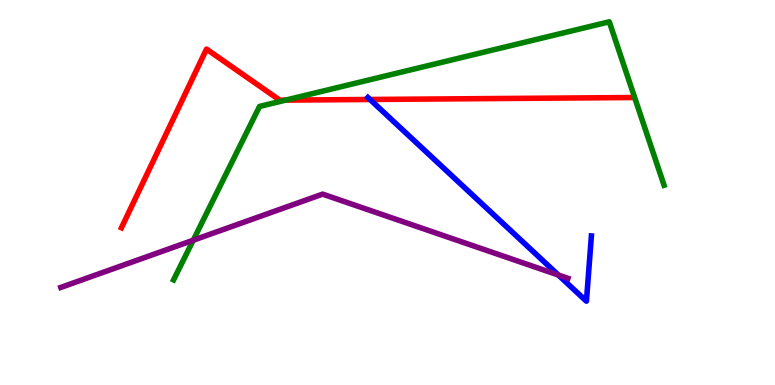[{'lines': ['blue', 'red'], 'intersections': [{'x': 4.77, 'y': 7.42}]}, {'lines': ['green', 'red'], 'intersections': [{'x': 3.69, 'y': 7.4}]}, {'lines': ['purple', 'red'], 'intersections': []}, {'lines': ['blue', 'green'], 'intersections': []}, {'lines': ['blue', 'purple'], 'intersections': [{'x': 7.2, 'y': 2.86}]}, {'lines': ['green', 'purple'], 'intersections': [{'x': 2.49, 'y': 3.76}]}]